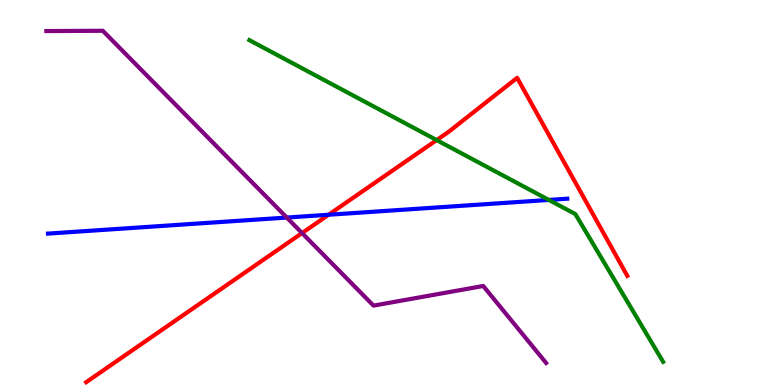[{'lines': ['blue', 'red'], 'intersections': [{'x': 4.24, 'y': 4.42}]}, {'lines': ['green', 'red'], 'intersections': [{'x': 5.63, 'y': 6.36}]}, {'lines': ['purple', 'red'], 'intersections': [{'x': 3.9, 'y': 3.95}]}, {'lines': ['blue', 'green'], 'intersections': [{'x': 7.08, 'y': 4.81}]}, {'lines': ['blue', 'purple'], 'intersections': [{'x': 3.7, 'y': 4.35}]}, {'lines': ['green', 'purple'], 'intersections': []}]